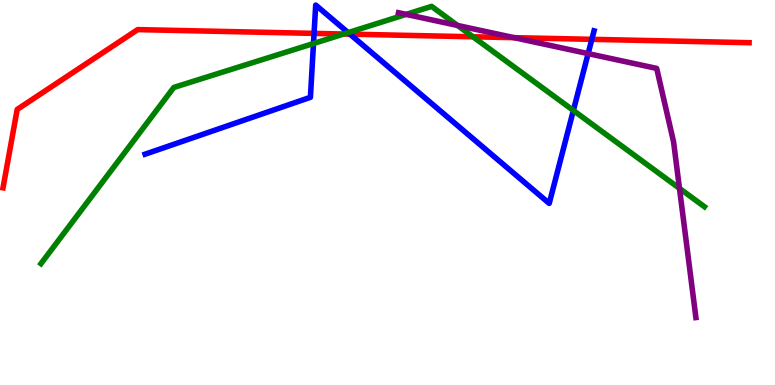[{'lines': ['blue', 'red'], 'intersections': [{'x': 4.05, 'y': 9.13}, {'x': 4.52, 'y': 9.11}, {'x': 7.64, 'y': 8.98}]}, {'lines': ['green', 'red'], 'intersections': [{'x': 4.43, 'y': 9.12}, {'x': 6.1, 'y': 9.04}]}, {'lines': ['purple', 'red'], 'intersections': [{'x': 6.63, 'y': 9.02}]}, {'lines': ['blue', 'green'], 'intersections': [{'x': 4.04, 'y': 8.87}, {'x': 4.49, 'y': 9.15}, {'x': 7.4, 'y': 7.13}]}, {'lines': ['blue', 'purple'], 'intersections': [{'x': 7.59, 'y': 8.61}]}, {'lines': ['green', 'purple'], 'intersections': [{'x': 5.24, 'y': 9.63}, {'x': 5.9, 'y': 9.34}, {'x': 8.77, 'y': 5.11}]}]